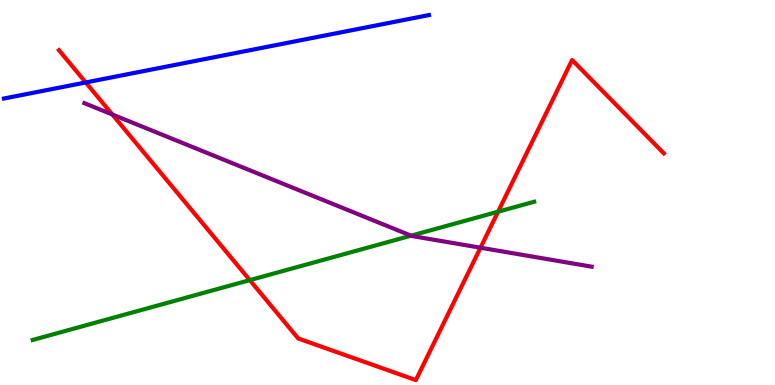[{'lines': ['blue', 'red'], 'intersections': [{'x': 1.11, 'y': 7.86}]}, {'lines': ['green', 'red'], 'intersections': [{'x': 3.22, 'y': 2.72}, {'x': 6.43, 'y': 4.5}]}, {'lines': ['purple', 'red'], 'intersections': [{'x': 1.45, 'y': 7.03}, {'x': 6.2, 'y': 3.57}]}, {'lines': ['blue', 'green'], 'intersections': []}, {'lines': ['blue', 'purple'], 'intersections': []}, {'lines': ['green', 'purple'], 'intersections': [{'x': 5.3, 'y': 3.88}]}]